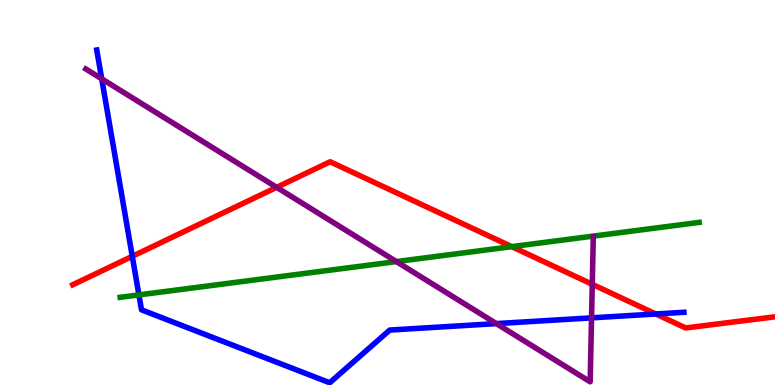[{'lines': ['blue', 'red'], 'intersections': [{'x': 1.71, 'y': 3.34}, {'x': 8.46, 'y': 1.84}]}, {'lines': ['green', 'red'], 'intersections': [{'x': 6.6, 'y': 3.59}]}, {'lines': ['purple', 'red'], 'intersections': [{'x': 3.57, 'y': 5.13}, {'x': 7.64, 'y': 2.62}]}, {'lines': ['blue', 'green'], 'intersections': [{'x': 1.79, 'y': 2.34}]}, {'lines': ['blue', 'purple'], 'intersections': [{'x': 1.31, 'y': 7.95}, {'x': 6.4, 'y': 1.59}, {'x': 7.63, 'y': 1.74}]}, {'lines': ['green', 'purple'], 'intersections': [{'x': 5.11, 'y': 3.21}]}]